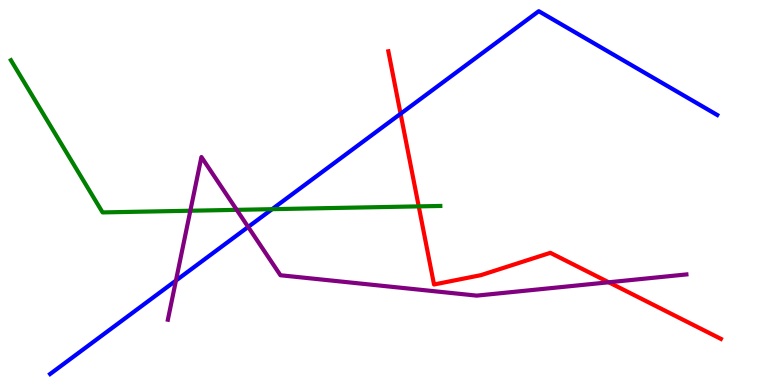[{'lines': ['blue', 'red'], 'intersections': [{'x': 5.17, 'y': 7.04}]}, {'lines': ['green', 'red'], 'intersections': [{'x': 5.4, 'y': 4.64}]}, {'lines': ['purple', 'red'], 'intersections': [{'x': 7.85, 'y': 2.67}]}, {'lines': ['blue', 'green'], 'intersections': [{'x': 3.51, 'y': 4.57}]}, {'lines': ['blue', 'purple'], 'intersections': [{'x': 2.27, 'y': 2.71}, {'x': 3.2, 'y': 4.11}]}, {'lines': ['green', 'purple'], 'intersections': [{'x': 2.46, 'y': 4.53}, {'x': 3.05, 'y': 4.55}]}]